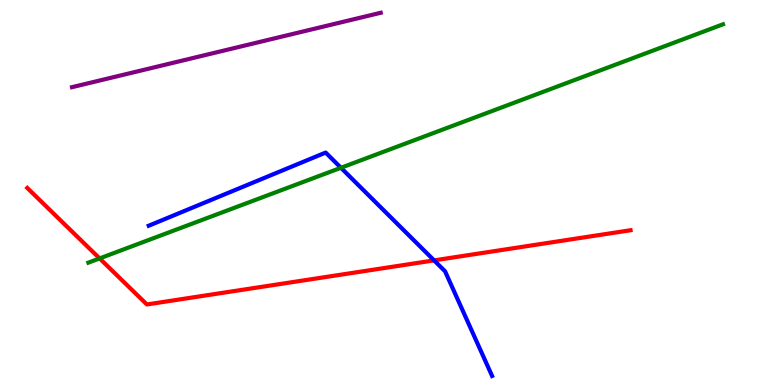[{'lines': ['blue', 'red'], 'intersections': [{'x': 5.6, 'y': 3.24}]}, {'lines': ['green', 'red'], 'intersections': [{'x': 1.29, 'y': 3.29}]}, {'lines': ['purple', 'red'], 'intersections': []}, {'lines': ['blue', 'green'], 'intersections': [{'x': 4.4, 'y': 5.64}]}, {'lines': ['blue', 'purple'], 'intersections': []}, {'lines': ['green', 'purple'], 'intersections': []}]